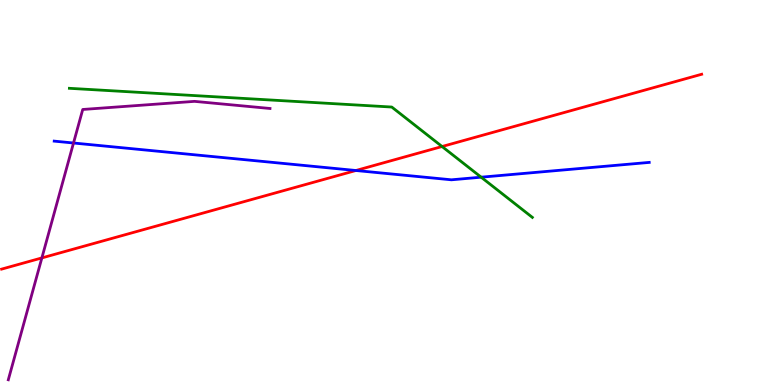[{'lines': ['blue', 'red'], 'intersections': [{'x': 4.59, 'y': 5.57}]}, {'lines': ['green', 'red'], 'intersections': [{'x': 5.7, 'y': 6.19}]}, {'lines': ['purple', 'red'], 'intersections': [{'x': 0.54, 'y': 3.3}]}, {'lines': ['blue', 'green'], 'intersections': [{'x': 6.21, 'y': 5.4}]}, {'lines': ['blue', 'purple'], 'intersections': [{'x': 0.949, 'y': 6.29}]}, {'lines': ['green', 'purple'], 'intersections': []}]